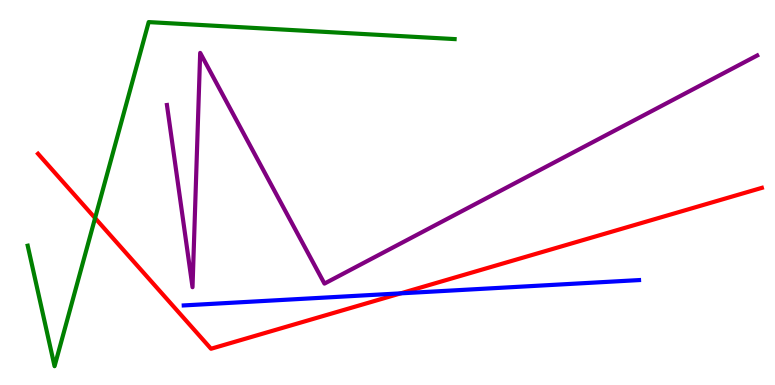[{'lines': ['blue', 'red'], 'intersections': [{'x': 5.17, 'y': 2.38}]}, {'lines': ['green', 'red'], 'intersections': [{'x': 1.23, 'y': 4.34}]}, {'lines': ['purple', 'red'], 'intersections': []}, {'lines': ['blue', 'green'], 'intersections': []}, {'lines': ['blue', 'purple'], 'intersections': []}, {'lines': ['green', 'purple'], 'intersections': []}]